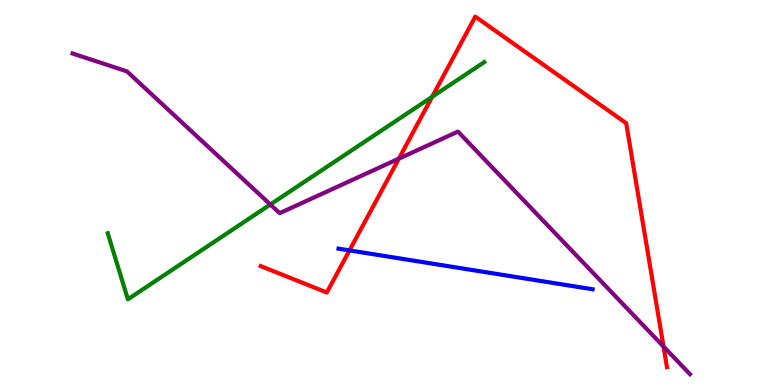[{'lines': ['blue', 'red'], 'intersections': [{'x': 4.51, 'y': 3.5}]}, {'lines': ['green', 'red'], 'intersections': [{'x': 5.58, 'y': 7.49}]}, {'lines': ['purple', 'red'], 'intersections': [{'x': 5.15, 'y': 5.88}, {'x': 8.56, 'y': 0.999}]}, {'lines': ['blue', 'green'], 'intersections': []}, {'lines': ['blue', 'purple'], 'intersections': []}, {'lines': ['green', 'purple'], 'intersections': [{'x': 3.49, 'y': 4.69}]}]